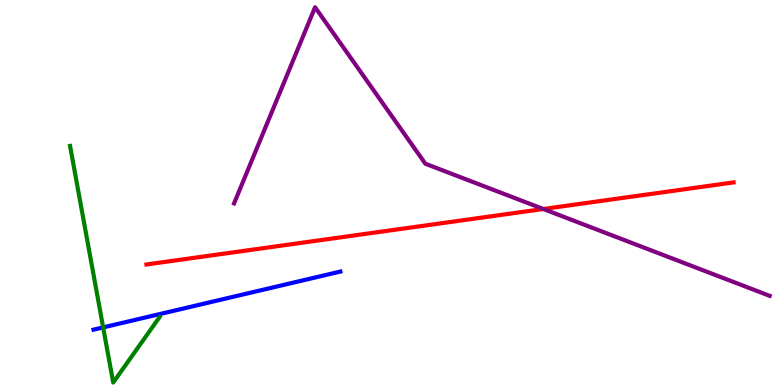[{'lines': ['blue', 'red'], 'intersections': []}, {'lines': ['green', 'red'], 'intersections': []}, {'lines': ['purple', 'red'], 'intersections': [{'x': 7.01, 'y': 4.57}]}, {'lines': ['blue', 'green'], 'intersections': [{'x': 1.33, 'y': 1.5}]}, {'lines': ['blue', 'purple'], 'intersections': []}, {'lines': ['green', 'purple'], 'intersections': []}]